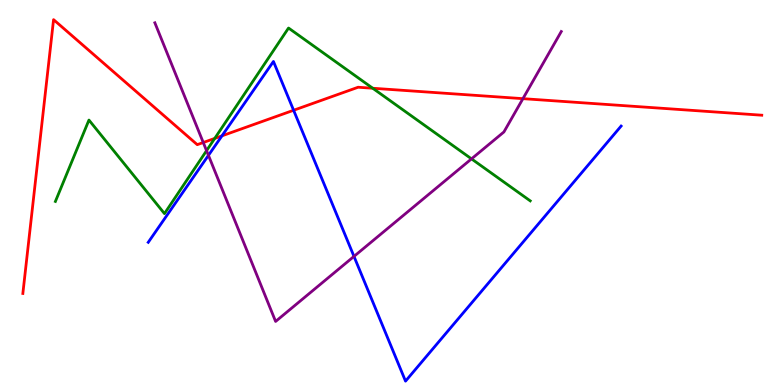[{'lines': ['blue', 'red'], 'intersections': [{'x': 2.86, 'y': 6.47}, {'x': 3.79, 'y': 7.14}]}, {'lines': ['green', 'red'], 'intersections': [{'x': 2.77, 'y': 6.4}, {'x': 4.81, 'y': 7.71}]}, {'lines': ['purple', 'red'], 'intersections': [{'x': 2.62, 'y': 6.3}, {'x': 6.75, 'y': 7.44}]}, {'lines': ['blue', 'green'], 'intersections': []}, {'lines': ['blue', 'purple'], 'intersections': [{'x': 2.69, 'y': 5.97}, {'x': 4.57, 'y': 3.34}]}, {'lines': ['green', 'purple'], 'intersections': [{'x': 2.67, 'y': 6.09}, {'x': 6.08, 'y': 5.87}]}]